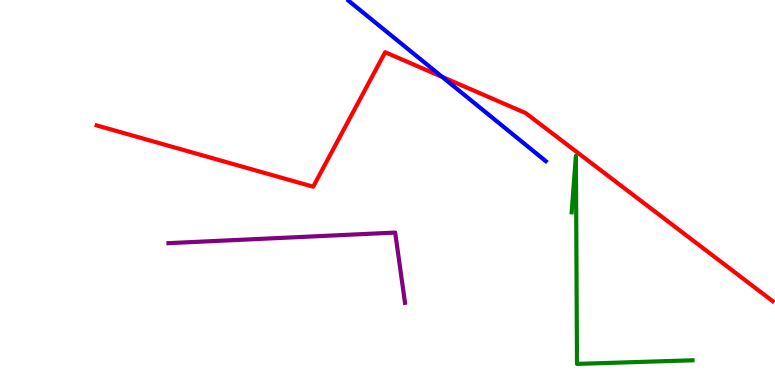[{'lines': ['blue', 'red'], 'intersections': [{'x': 5.71, 'y': 8.0}]}, {'lines': ['green', 'red'], 'intersections': []}, {'lines': ['purple', 'red'], 'intersections': []}, {'lines': ['blue', 'green'], 'intersections': []}, {'lines': ['blue', 'purple'], 'intersections': []}, {'lines': ['green', 'purple'], 'intersections': []}]